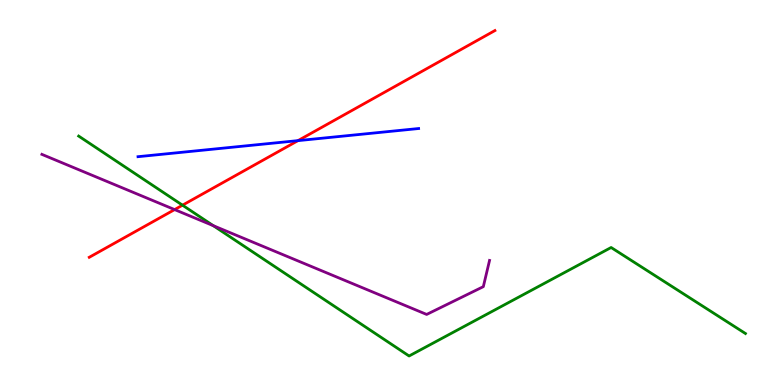[{'lines': ['blue', 'red'], 'intersections': [{'x': 3.84, 'y': 6.35}]}, {'lines': ['green', 'red'], 'intersections': [{'x': 2.35, 'y': 4.67}]}, {'lines': ['purple', 'red'], 'intersections': [{'x': 2.25, 'y': 4.56}]}, {'lines': ['blue', 'green'], 'intersections': []}, {'lines': ['blue', 'purple'], 'intersections': []}, {'lines': ['green', 'purple'], 'intersections': [{'x': 2.75, 'y': 4.14}]}]